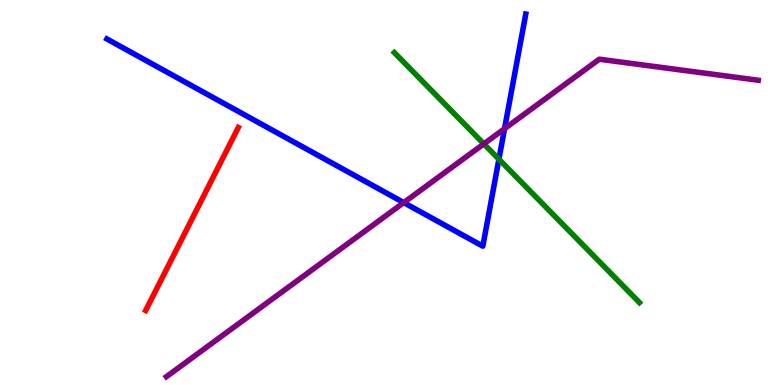[{'lines': ['blue', 'red'], 'intersections': []}, {'lines': ['green', 'red'], 'intersections': []}, {'lines': ['purple', 'red'], 'intersections': []}, {'lines': ['blue', 'green'], 'intersections': [{'x': 6.44, 'y': 5.86}]}, {'lines': ['blue', 'purple'], 'intersections': [{'x': 5.21, 'y': 4.74}, {'x': 6.51, 'y': 6.66}]}, {'lines': ['green', 'purple'], 'intersections': [{'x': 6.24, 'y': 6.26}]}]